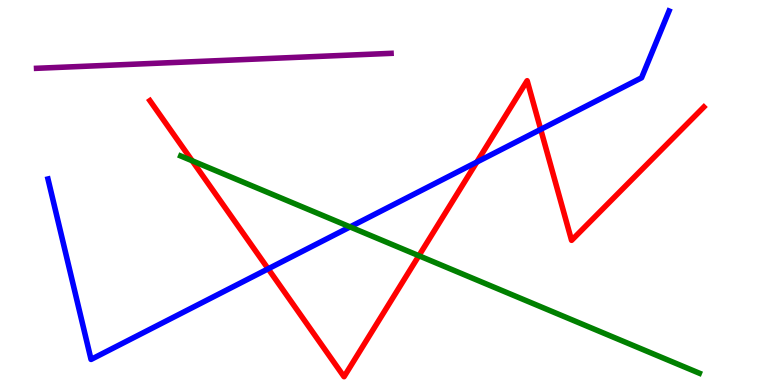[{'lines': ['blue', 'red'], 'intersections': [{'x': 3.46, 'y': 3.02}, {'x': 6.15, 'y': 5.79}, {'x': 6.98, 'y': 6.64}]}, {'lines': ['green', 'red'], 'intersections': [{'x': 2.48, 'y': 5.82}, {'x': 5.4, 'y': 3.36}]}, {'lines': ['purple', 'red'], 'intersections': []}, {'lines': ['blue', 'green'], 'intersections': [{'x': 4.52, 'y': 4.11}]}, {'lines': ['blue', 'purple'], 'intersections': []}, {'lines': ['green', 'purple'], 'intersections': []}]